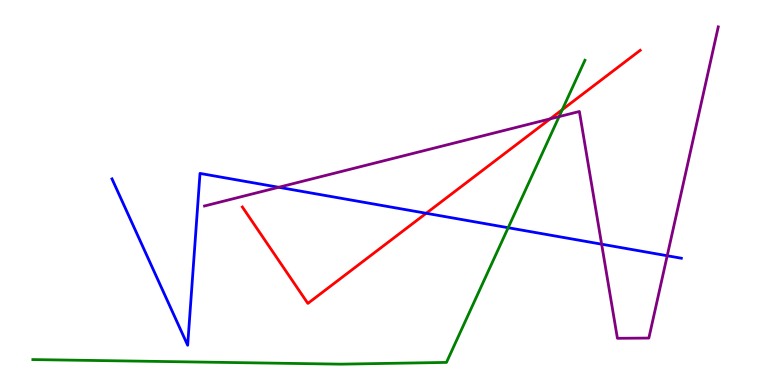[{'lines': ['blue', 'red'], 'intersections': [{'x': 5.5, 'y': 4.46}]}, {'lines': ['green', 'red'], 'intersections': [{'x': 7.26, 'y': 7.15}]}, {'lines': ['purple', 'red'], 'intersections': [{'x': 7.1, 'y': 6.91}]}, {'lines': ['blue', 'green'], 'intersections': [{'x': 6.56, 'y': 4.09}]}, {'lines': ['blue', 'purple'], 'intersections': [{'x': 3.6, 'y': 5.14}, {'x': 7.76, 'y': 3.66}, {'x': 8.61, 'y': 3.36}]}, {'lines': ['green', 'purple'], 'intersections': [{'x': 7.21, 'y': 6.97}]}]